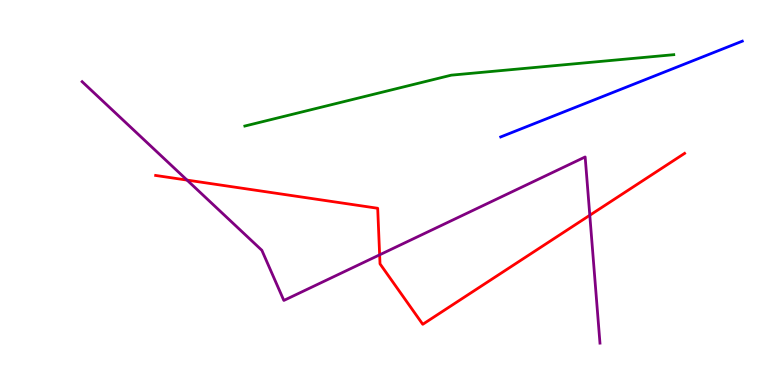[{'lines': ['blue', 'red'], 'intersections': []}, {'lines': ['green', 'red'], 'intersections': []}, {'lines': ['purple', 'red'], 'intersections': [{'x': 2.41, 'y': 5.32}, {'x': 4.9, 'y': 3.38}, {'x': 7.61, 'y': 4.41}]}, {'lines': ['blue', 'green'], 'intersections': []}, {'lines': ['blue', 'purple'], 'intersections': []}, {'lines': ['green', 'purple'], 'intersections': []}]